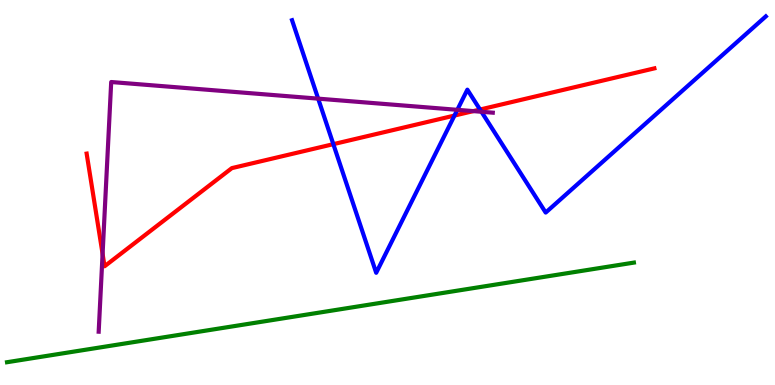[{'lines': ['blue', 'red'], 'intersections': [{'x': 4.3, 'y': 6.26}, {'x': 5.86, 'y': 7.0}, {'x': 6.19, 'y': 7.15}]}, {'lines': ['green', 'red'], 'intersections': []}, {'lines': ['purple', 'red'], 'intersections': [{'x': 1.32, 'y': 3.41}, {'x': 6.11, 'y': 7.11}]}, {'lines': ['blue', 'green'], 'intersections': []}, {'lines': ['blue', 'purple'], 'intersections': [{'x': 4.11, 'y': 7.44}, {'x': 5.9, 'y': 7.15}, {'x': 6.21, 'y': 7.1}]}, {'lines': ['green', 'purple'], 'intersections': []}]